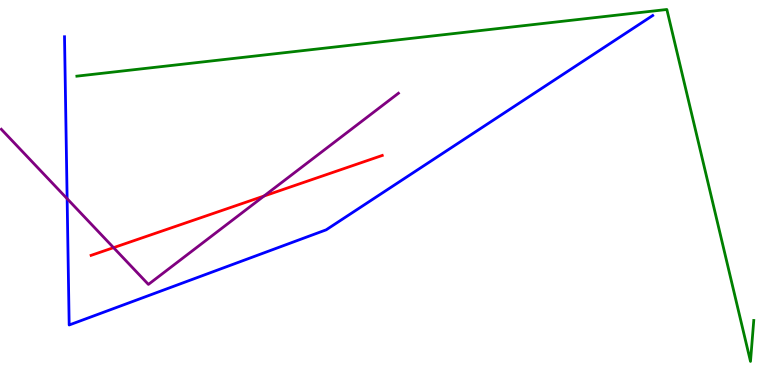[{'lines': ['blue', 'red'], 'intersections': []}, {'lines': ['green', 'red'], 'intersections': []}, {'lines': ['purple', 'red'], 'intersections': [{'x': 1.47, 'y': 3.57}, {'x': 3.41, 'y': 4.91}]}, {'lines': ['blue', 'green'], 'intersections': []}, {'lines': ['blue', 'purple'], 'intersections': [{'x': 0.866, 'y': 4.84}]}, {'lines': ['green', 'purple'], 'intersections': []}]